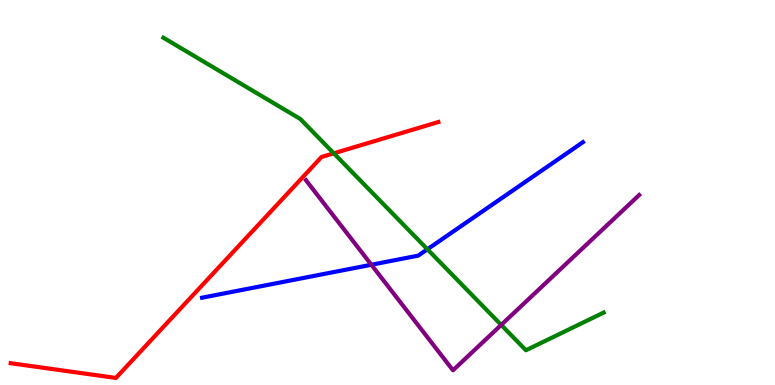[{'lines': ['blue', 'red'], 'intersections': []}, {'lines': ['green', 'red'], 'intersections': [{'x': 4.31, 'y': 6.02}]}, {'lines': ['purple', 'red'], 'intersections': []}, {'lines': ['blue', 'green'], 'intersections': [{'x': 5.52, 'y': 3.53}]}, {'lines': ['blue', 'purple'], 'intersections': [{'x': 4.79, 'y': 3.12}]}, {'lines': ['green', 'purple'], 'intersections': [{'x': 6.47, 'y': 1.56}]}]